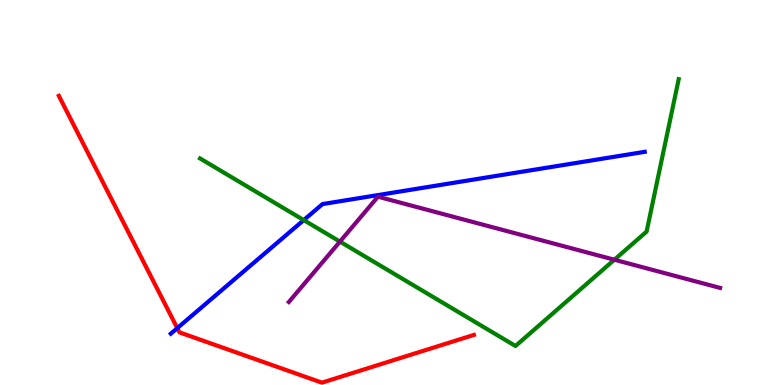[{'lines': ['blue', 'red'], 'intersections': [{'x': 2.29, 'y': 1.48}]}, {'lines': ['green', 'red'], 'intersections': []}, {'lines': ['purple', 'red'], 'intersections': []}, {'lines': ['blue', 'green'], 'intersections': [{'x': 3.92, 'y': 4.28}]}, {'lines': ['blue', 'purple'], 'intersections': []}, {'lines': ['green', 'purple'], 'intersections': [{'x': 4.39, 'y': 3.72}, {'x': 7.93, 'y': 3.25}]}]